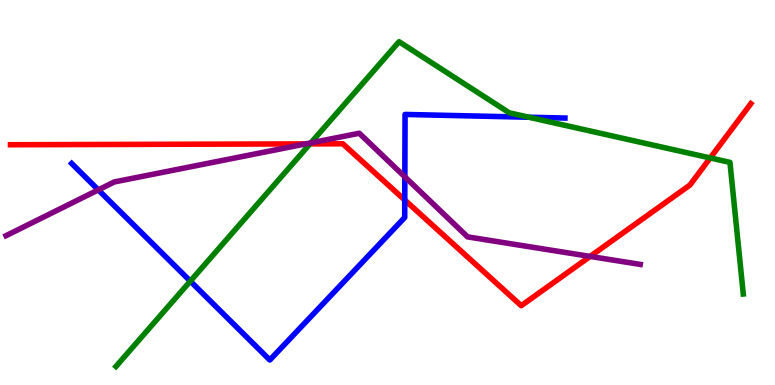[{'lines': ['blue', 'red'], 'intersections': [{'x': 5.22, 'y': 4.81}]}, {'lines': ['green', 'red'], 'intersections': [{'x': 4.0, 'y': 6.26}, {'x': 9.16, 'y': 5.9}]}, {'lines': ['purple', 'red'], 'intersections': [{'x': 3.95, 'y': 6.26}, {'x': 7.61, 'y': 3.34}]}, {'lines': ['blue', 'green'], 'intersections': [{'x': 2.46, 'y': 2.7}, {'x': 6.82, 'y': 6.95}]}, {'lines': ['blue', 'purple'], 'intersections': [{'x': 1.27, 'y': 5.07}, {'x': 5.22, 'y': 5.41}]}, {'lines': ['green', 'purple'], 'intersections': [{'x': 4.01, 'y': 6.29}]}]